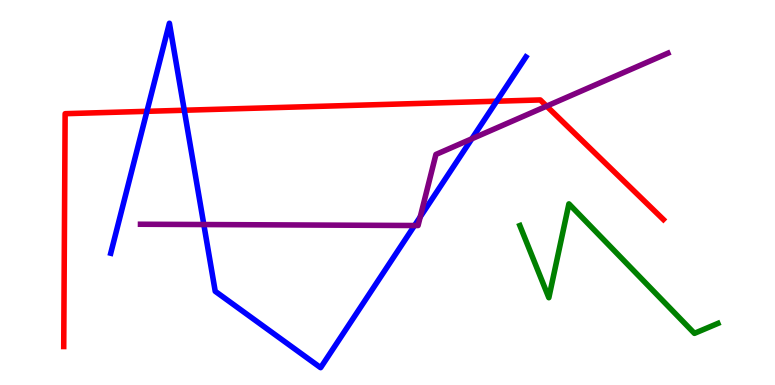[{'lines': ['blue', 'red'], 'intersections': [{'x': 1.9, 'y': 7.11}, {'x': 2.38, 'y': 7.14}, {'x': 6.41, 'y': 7.37}]}, {'lines': ['green', 'red'], 'intersections': []}, {'lines': ['purple', 'red'], 'intersections': [{'x': 7.05, 'y': 7.24}]}, {'lines': ['blue', 'green'], 'intersections': []}, {'lines': ['blue', 'purple'], 'intersections': [{'x': 2.63, 'y': 4.17}, {'x': 5.35, 'y': 4.14}, {'x': 5.42, 'y': 4.37}, {'x': 6.09, 'y': 6.4}]}, {'lines': ['green', 'purple'], 'intersections': []}]